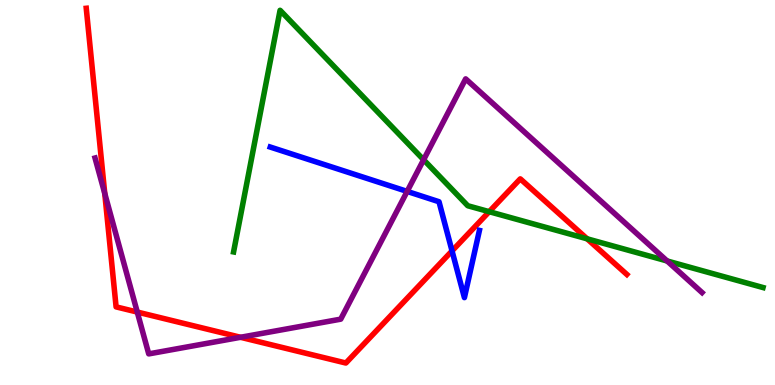[{'lines': ['blue', 'red'], 'intersections': [{'x': 5.83, 'y': 3.48}]}, {'lines': ['green', 'red'], 'intersections': [{'x': 6.31, 'y': 4.5}, {'x': 7.58, 'y': 3.8}]}, {'lines': ['purple', 'red'], 'intersections': [{'x': 1.35, 'y': 4.98}, {'x': 1.77, 'y': 1.89}, {'x': 3.1, 'y': 1.24}]}, {'lines': ['blue', 'green'], 'intersections': []}, {'lines': ['blue', 'purple'], 'intersections': [{'x': 5.25, 'y': 5.03}]}, {'lines': ['green', 'purple'], 'intersections': [{'x': 5.47, 'y': 5.85}, {'x': 8.61, 'y': 3.22}]}]